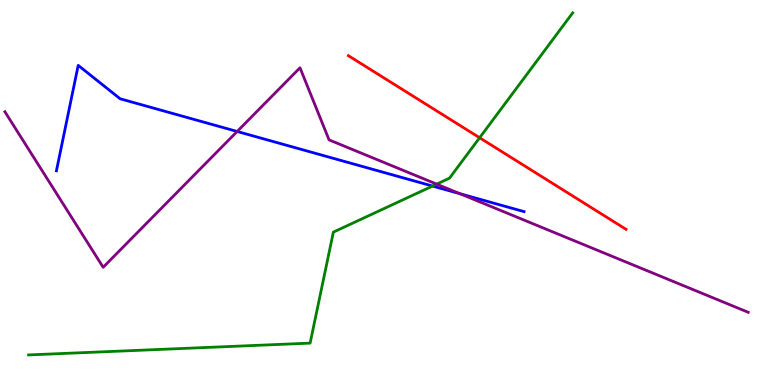[{'lines': ['blue', 'red'], 'intersections': []}, {'lines': ['green', 'red'], 'intersections': [{'x': 6.19, 'y': 6.42}]}, {'lines': ['purple', 'red'], 'intersections': []}, {'lines': ['blue', 'green'], 'intersections': [{'x': 5.58, 'y': 5.17}]}, {'lines': ['blue', 'purple'], 'intersections': [{'x': 3.06, 'y': 6.59}, {'x': 5.93, 'y': 4.97}]}, {'lines': ['green', 'purple'], 'intersections': [{'x': 5.63, 'y': 5.22}]}]